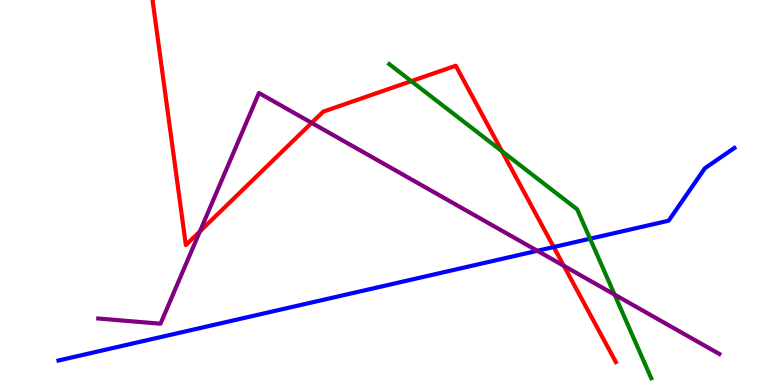[{'lines': ['blue', 'red'], 'intersections': [{'x': 7.14, 'y': 3.58}]}, {'lines': ['green', 'red'], 'intersections': [{'x': 5.31, 'y': 7.89}, {'x': 6.48, 'y': 6.07}]}, {'lines': ['purple', 'red'], 'intersections': [{'x': 2.58, 'y': 3.99}, {'x': 4.02, 'y': 6.81}, {'x': 7.28, 'y': 3.1}]}, {'lines': ['blue', 'green'], 'intersections': [{'x': 7.61, 'y': 3.8}]}, {'lines': ['blue', 'purple'], 'intersections': [{'x': 6.93, 'y': 3.49}]}, {'lines': ['green', 'purple'], 'intersections': [{'x': 7.93, 'y': 2.35}]}]